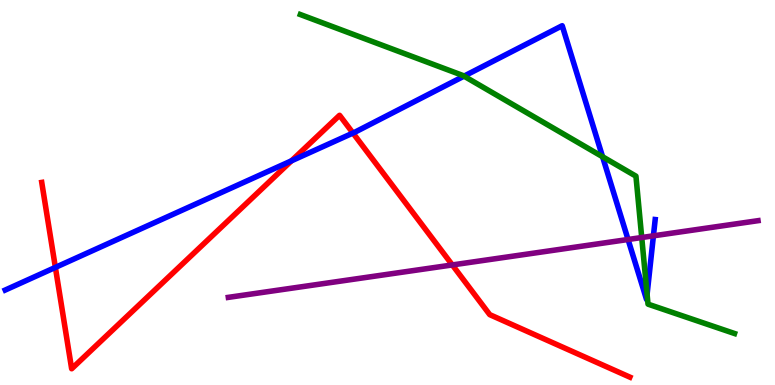[{'lines': ['blue', 'red'], 'intersections': [{'x': 0.715, 'y': 3.05}, {'x': 3.76, 'y': 5.82}, {'x': 4.55, 'y': 6.54}]}, {'lines': ['green', 'red'], 'intersections': []}, {'lines': ['purple', 'red'], 'intersections': [{'x': 5.84, 'y': 3.12}]}, {'lines': ['blue', 'green'], 'intersections': [{'x': 5.99, 'y': 8.02}, {'x': 7.78, 'y': 5.93}, {'x': 8.35, 'y': 2.35}]}, {'lines': ['blue', 'purple'], 'intersections': [{'x': 8.1, 'y': 3.78}, {'x': 8.43, 'y': 3.87}]}, {'lines': ['green', 'purple'], 'intersections': [{'x': 8.28, 'y': 3.83}]}]